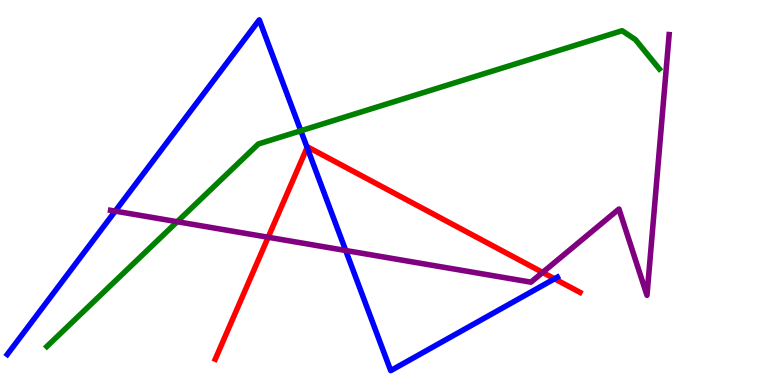[{'lines': ['blue', 'red'], 'intersections': [{'x': 3.96, 'y': 6.17}, {'x': 7.16, 'y': 2.76}]}, {'lines': ['green', 'red'], 'intersections': []}, {'lines': ['purple', 'red'], 'intersections': [{'x': 3.46, 'y': 3.84}, {'x': 7.0, 'y': 2.92}]}, {'lines': ['blue', 'green'], 'intersections': [{'x': 3.88, 'y': 6.6}]}, {'lines': ['blue', 'purple'], 'intersections': [{'x': 1.49, 'y': 4.52}, {'x': 4.46, 'y': 3.49}]}, {'lines': ['green', 'purple'], 'intersections': [{'x': 2.29, 'y': 4.24}]}]